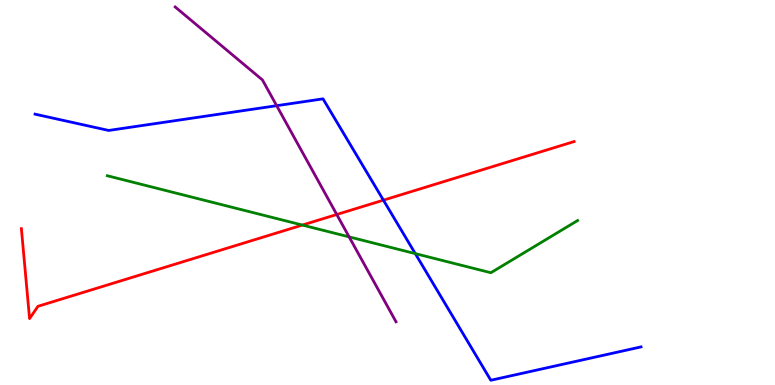[{'lines': ['blue', 'red'], 'intersections': [{'x': 4.95, 'y': 4.8}]}, {'lines': ['green', 'red'], 'intersections': [{'x': 3.9, 'y': 4.15}]}, {'lines': ['purple', 'red'], 'intersections': [{'x': 4.35, 'y': 4.43}]}, {'lines': ['blue', 'green'], 'intersections': [{'x': 5.36, 'y': 3.41}]}, {'lines': ['blue', 'purple'], 'intersections': [{'x': 3.57, 'y': 7.25}]}, {'lines': ['green', 'purple'], 'intersections': [{'x': 4.5, 'y': 3.85}]}]